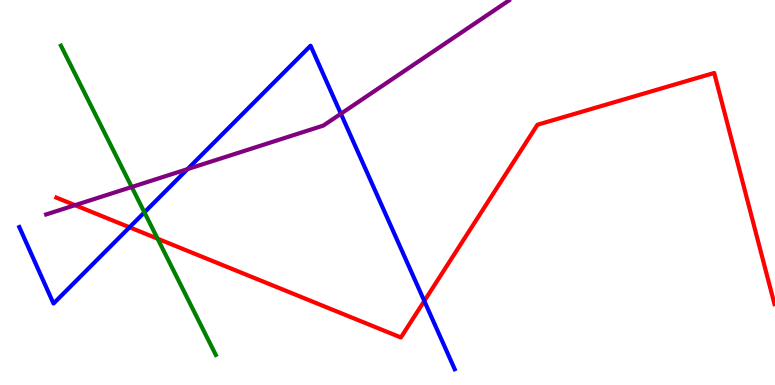[{'lines': ['blue', 'red'], 'intersections': [{'x': 1.67, 'y': 4.1}, {'x': 5.47, 'y': 2.18}]}, {'lines': ['green', 'red'], 'intersections': [{'x': 2.03, 'y': 3.8}]}, {'lines': ['purple', 'red'], 'intersections': [{'x': 0.968, 'y': 4.67}]}, {'lines': ['blue', 'green'], 'intersections': [{'x': 1.86, 'y': 4.48}]}, {'lines': ['blue', 'purple'], 'intersections': [{'x': 2.42, 'y': 5.61}, {'x': 4.4, 'y': 7.05}]}, {'lines': ['green', 'purple'], 'intersections': [{'x': 1.7, 'y': 5.14}]}]